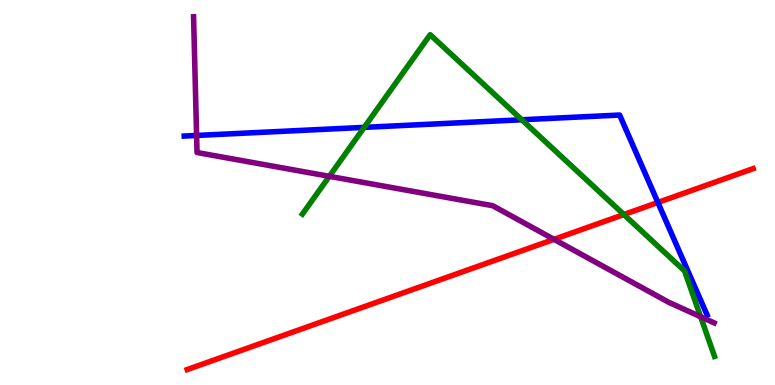[{'lines': ['blue', 'red'], 'intersections': [{'x': 8.49, 'y': 4.74}]}, {'lines': ['green', 'red'], 'intersections': [{'x': 8.05, 'y': 4.43}]}, {'lines': ['purple', 'red'], 'intersections': [{'x': 7.15, 'y': 3.78}]}, {'lines': ['blue', 'green'], 'intersections': [{'x': 4.7, 'y': 6.69}, {'x': 6.73, 'y': 6.89}]}, {'lines': ['blue', 'purple'], 'intersections': [{'x': 2.54, 'y': 6.48}]}, {'lines': ['green', 'purple'], 'intersections': [{'x': 4.25, 'y': 5.42}, {'x': 9.04, 'y': 1.77}]}]